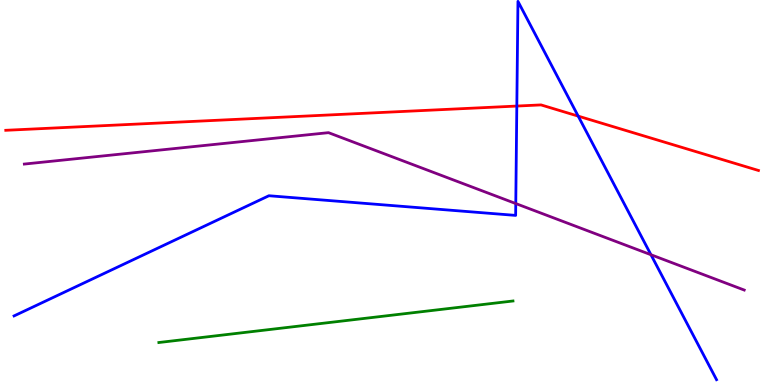[{'lines': ['blue', 'red'], 'intersections': [{'x': 6.67, 'y': 7.25}, {'x': 7.46, 'y': 6.98}]}, {'lines': ['green', 'red'], 'intersections': []}, {'lines': ['purple', 'red'], 'intersections': []}, {'lines': ['blue', 'green'], 'intersections': []}, {'lines': ['blue', 'purple'], 'intersections': [{'x': 6.66, 'y': 4.71}, {'x': 8.4, 'y': 3.38}]}, {'lines': ['green', 'purple'], 'intersections': []}]